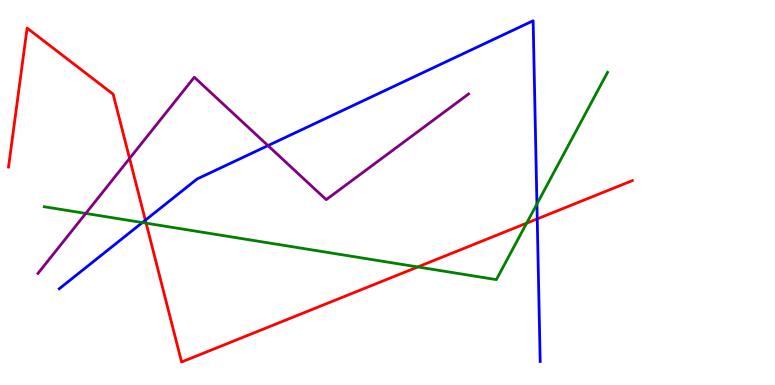[{'lines': ['blue', 'red'], 'intersections': [{'x': 1.88, 'y': 4.28}, {'x': 6.93, 'y': 4.31}]}, {'lines': ['green', 'red'], 'intersections': [{'x': 1.89, 'y': 4.2}, {'x': 5.39, 'y': 3.07}, {'x': 6.8, 'y': 4.2}]}, {'lines': ['purple', 'red'], 'intersections': [{'x': 1.67, 'y': 5.88}]}, {'lines': ['blue', 'green'], 'intersections': [{'x': 1.84, 'y': 4.22}, {'x': 6.93, 'y': 4.7}]}, {'lines': ['blue', 'purple'], 'intersections': [{'x': 3.46, 'y': 6.22}]}, {'lines': ['green', 'purple'], 'intersections': [{'x': 1.11, 'y': 4.46}]}]